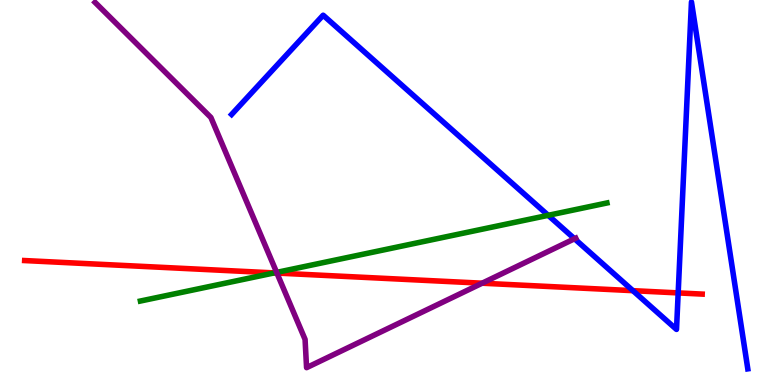[{'lines': ['blue', 'red'], 'intersections': [{'x': 8.17, 'y': 2.45}, {'x': 8.75, 'y': 2.39}]}, {'lines': ['green', 'red'], 'intersections': [{'x': 3.54, 'y': 2.91}]}, {'lines': ['purple', 'red'], 'intersections': [{'x': 3.57, 'y': 2.91}, {'x': 6.22, 'y': 2.64}]}, {'lines': ['blue', 'green'], 'intersections': [{'x': 7.07, 'y': 4.41}]}, {'lines': ['blue', 'purple'], 'intersections': [{'x': 7.41, 'y': 3.8}]}, {'lines': ['green', 'purple'], 'intersections': [{'x': 3.57, 'y': 2.92}]}]